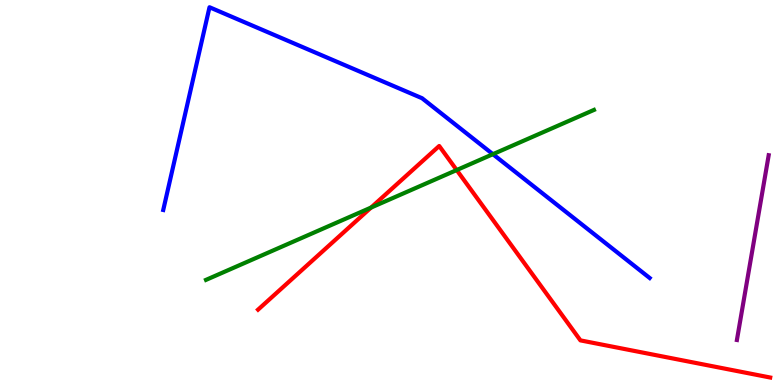[{'lines': ['blue', 'red'], 'intersections': []}, {'lines': ['green', 'red'], 'intersections': [{'x': 4.79, 'y': 4.61}, {'x': 5.89, 'y': 5.58}]}, {'lines': ['purple', 'red'], 'intersections': []}, {'lines': ['blue', 'green'], 'intersections': [{'x': 6.36, 'y': 6.0}]}, {'lines': ['blue', 'purple'], 'intersections': []}, {'lines': ['green', 'purple'], 'intersections': []}]